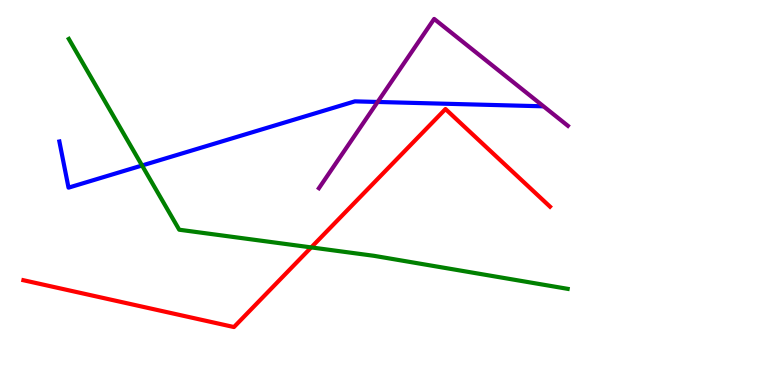[{'lines': ['blue', 'red'], 'intersections': []}, {'lines': ['green', 'red'], 'intersections': [{'x': 4.02, 'y': 3.57}]}, {'lines': ['purple', 'red'], 'intersections': []}, {'lines': ['blue', 'green'], 'intersections': [{'x': 1.83, 'y': 5.7}]}, {'lines': ['blue', 'purple'], 'intersections': [{'x': 4.87, 'y': 7.35}]}, {'lines': ['green', 'purple'], 'intersections': []}]